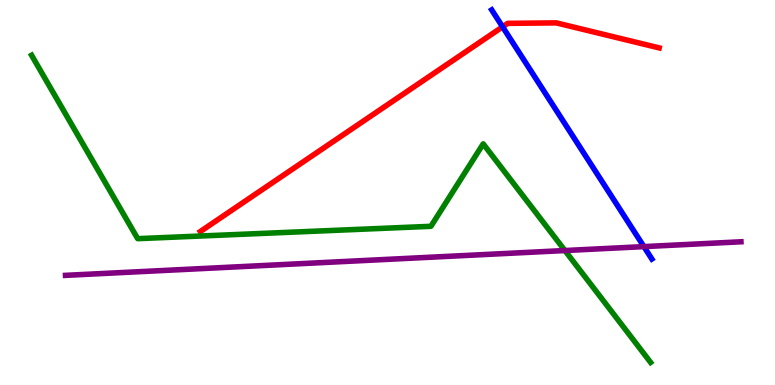[{'lines': ['blue', 'red'], 'intersections': [{'x': 6.48, 'y': 9.3}]}, {'lines': ['green', 'red'], 'intersections': []}, {'lines': ['purple', 'red'], 'intersections': []}, {'lines': ['blue', 'green'], 'intersections': []}, {'lines': ['blue', 'purple'], 'intersections': [{'x': 8.31, 'y': 3.59}]}, {'lines': ['green', 'purple'], 'intersections': [{'x': 7.29, 'y': 3.49}]}]